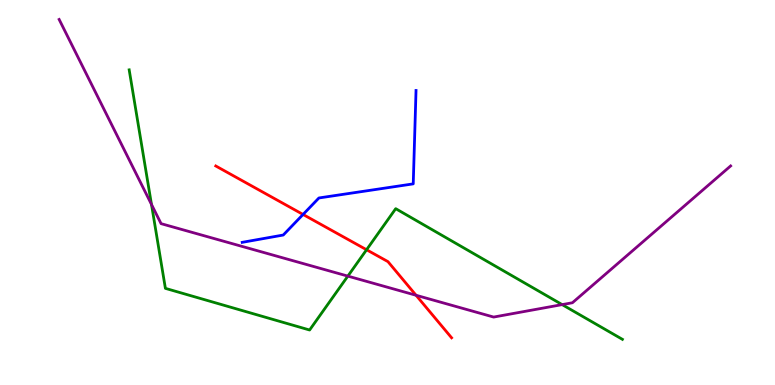[{'lines': ['blue', 'red'], 'intersections': [{'x': 3.91, 'y': 4.43}]}, {'lines': ['green', 'red'], 'intersections': [{'x': 4.73, 'y': 3.51}]}, {'lines': ['purple', 'red'], 'intersections': [{'x': 5.37, 'y': 2.33}]}, {'lines': ['blue', 'green'], 'intersections': []}, {'lines': ['blue', 'purple'], 'intersections': []}, {'lines': ['green', 'purple'], 'intersections': [{'x': 1.95, 'y': 4.69}, {'x': 4.49, 'y': 2.83}, {'x': 7.25, 'y': 2.09}]}]